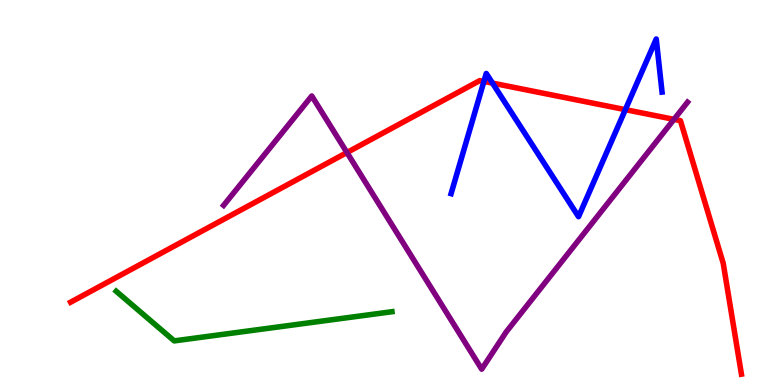[{'lines': ['blue', 'red'], 'intersections': [{'x': 6.24, 'y': 7.89}, {'x': 6.35, 'y': 7.84}, {'x': 8.07, 'y': 7.15}]}, {'lines': ['green', 'red'], 'intersections': []}, {'lines': ['purple', 'red'], 'intersections': [{'x': 4.48, 'y': 6.04}, {'x': 8.7, 'y': 6.9}]}, {'lines': ['blue', 'green'], 'intersections': []}, {'lines': ['blue', 'purple'], 'intersections': []}, {'lines': ['green', 'purple'], 'intersections': []}]